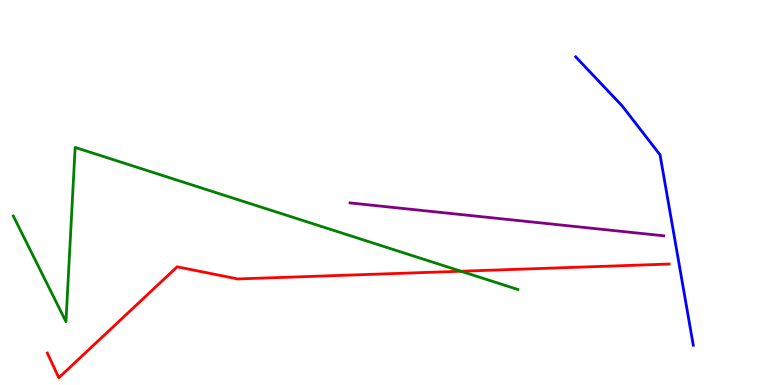[{'lines': ['blue', 'red'], 'intersections': []}, {'lines': ['green', 'red'], 'intersections': [{'x': 5.95, 'y': 2.95}]}, {'lines': ['purple', 'red'], 'intersections': []}, {'lines': ['blue', 'green'], 'intersections': []}, {'lines': ['blue', 'purple'], 'intersections': []}, {'lines': ['green', 'purple'], 'intersections': []}]